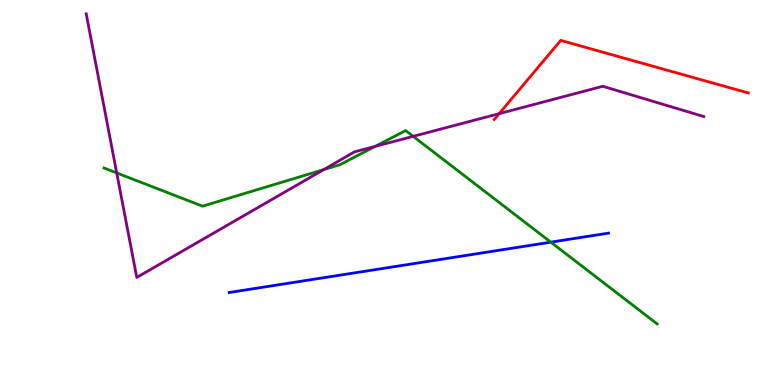[{'lines': ['blue', 'red'], 'intersections': []}, {'lines': ['green', 'red'], 'intersections': []}, {'lines': ['purple', 'red'], 'intersections': [{'x': 6.44, 'y': 7.05}]}, {'lines': ['blue', 'green'], 'intersections': [{'x': 7.11, 'y': 3.71}]}, {'lines': ['blue', 'purple'], 'intersections': []}, {'lines': ['green', 'purple'], 'intersections': [{'x': 1.51, 'y': 5.51}, {'x': 4.18, 'y': 5.59}, {'x': 4.84, 'y': 6.2}, {'x': 5.33, 'y': 6.46}]}]